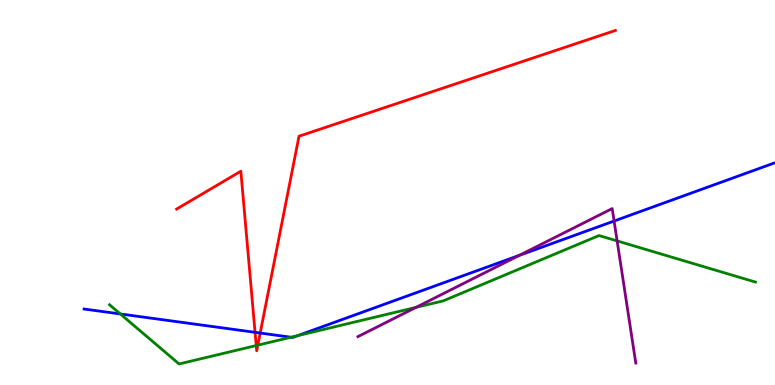[{'lines': ['blue', 'red'], 'intersections': [{'x': 3.29, 'y': 1.37}, {'x': 3.36, 'y': 1.35}]}, {'lines': ['green', 'red'], 'intersections': [{'x': 3.31, 'y': 1.02}, {'x': 3.33, 'y': 1.03}]}, {'lines': ['purple', 'red'], 'intersections': []}, {'lines': ['blue', 'green'], 'intersections': [{'x': 1.55, 'y': 1.85}, {'x': 3.75, 'y': 1.24}, {'x': 3.84, 'y': 1.28}]}, {'lines': ['blue', 'purple'], 'intersections': [{'x': 6.7, 'y': 3.37}, {'x': 7.92, 'y': 4.26}]}, {'lines': ['green', 'purple'], 'intersections': [{'x': 5.37, 'y': 2.02}, {'x': 7.96, 'y': 3.74}]}]